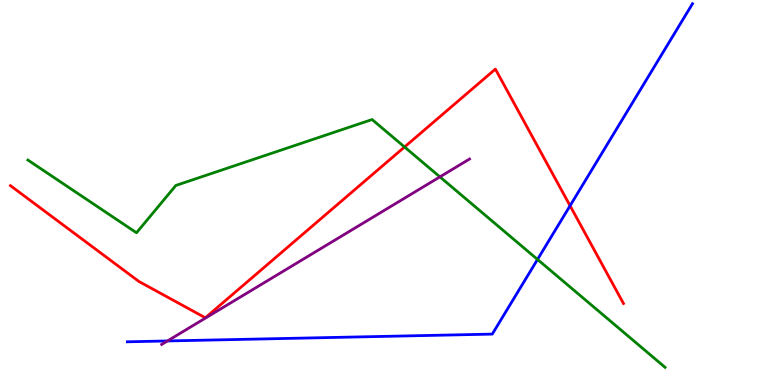[{'lines': ['blue', 'red'], 'intersections': [{'x': 7.36, 'y': 4.66}]}, {'lines': ['green', 'red'], 'intersections': [{'x': 5.22, 'y': 6.18}]}, {'lines': ['purple', 'red'], 'intersections': []}, {'lines': ['blue', 'green'], 'intersections': [{'x': 6.94, 'y': 3.26}]}, {'lines': ['blue', 'purple'], 'intersections': [{'x': 2.16, 'y': 1.14}]}, {'lines': ['green', 'purple'], 'intersections': [{'x': 5.68, 'y': 5.41}]}]